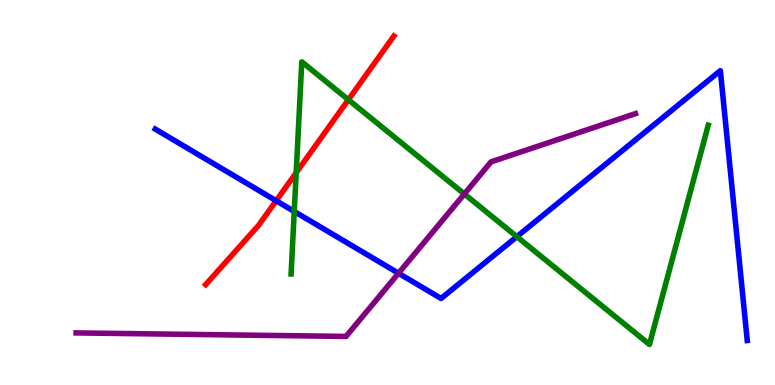[{'lines': ['blue', 'red'], 'intersections': [{'x': 3.56, 'y': 4.79}]}, {'lines': ['green', 'red'], 'intersections': [{'x': 3.82, 'y': 5.51}, {'x': 4.5, 'y': 7.41}]}, {'lines': ['purple', 'red'], 'intersections': []}, {'lines': ['blue', 'green'], 'intersections': [{'x': 3.8, 'y': 4.51}, {'x': 6.67, 'y': 3.85}]}, {'lines': ['blue', 'purple'], 'intersections': [{'x': 5.14, 'y': 2.9}]}, {'lines': ['green', 'purple'], 'intersections': [{'x': 5.99, 'y': 4.96}]}]